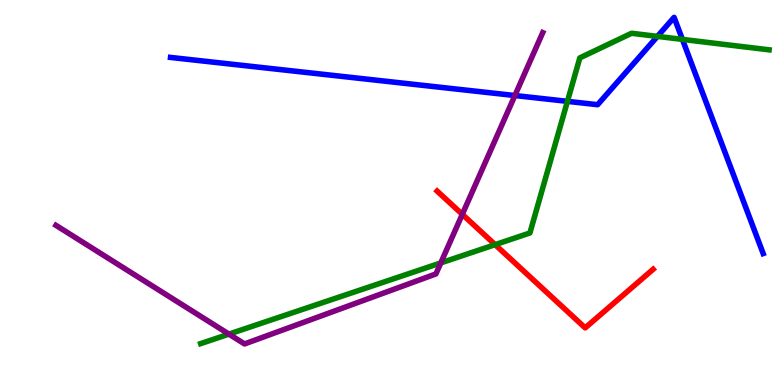[{'lines': ['blue', 'red'], 'intersections': []}, {'lines': ['green', 'red'], 'intersections': [{'x': 6.39, 'y': 3.65}]}, {'lines': ['purple', 'red'], 'intersections': [{'x': 5.97, 'y': 4.43}]}, {'lines': ['blue', 'green'], 'intersections': [{'x': 7.32, 'y': 7.37}, {'x': 8.48, 'y': 9.05}, {'x': 8.81, 'y': 8.98}]}, {'lines': ['blue', 'purple'], 'intersections': [{'x': 6.64, 'y': 7.52}]}, {'lines': ['green', 'purple'], 'intersections': [{'x': 2.95, 'y': 1.32}, {'x': 5.69, 'y': 3.17}]}]